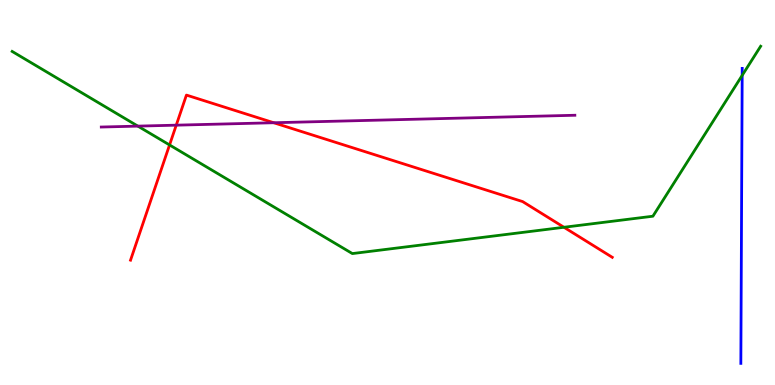[{'lines': ['blue', 'red'], 'intersections': []}, {'lines': ['green', 'red'], 'intersections': [{'x': 2.19, 'y': 6.24}, {'x': 7.28, 'y': 4.1}]}, {'lines': ['purple', 'red'], 'intersections': [{'x': 2.27, 'y': 6.75}, {'x': 3.53, 'y': 6.81}]}, {'lines': ['blue', 'green'], 'intersections': [{'x': 9.58, 'y': 8.04}]}, {'lines': ['blue', 'purple'], 'intersections': []}, {'lines': ['green', 'purple'], 'intersections': [{'x': 1.78, 'y': 6.72}]}]